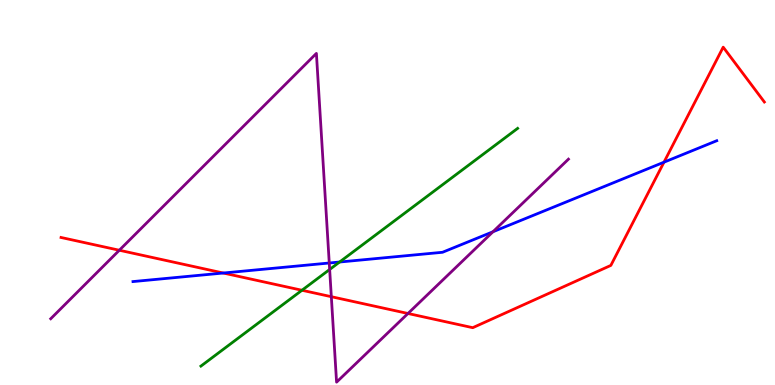[{'lines': ['blue', 'red'], 'intersections': [{'x': 2.88, 'y': 2.91}, {'x': 8.57, 'y': 5.79}]}, {'lines': ['green', 'red'], 'intersections': [{'x': 3.9, 'y': 2.46}]}, {'lines': ['purple', 'red'], 'intersections': [{'x': 1.54, 'y': 3.5}, {'x': 4.28, 'y': 2.29}, {'x': 5.26, 'y': 1.86}]}, {'lines': ['blue', 'green'], 'intersections': [{'x': 4.38, 'y': 3.19}]}, {'lines': ['blue', 'purple'], 'intersections': [{'x': 4.25, 'y': 3.17}, {'x': 6.36, 'y': 3.98}]}, {'lines': ['green', 'purple'], 'intersections': [{'x': 4.25, 'y': 3.0}]}]